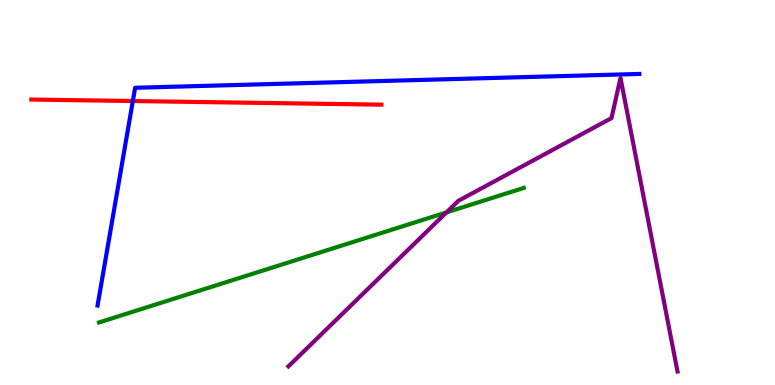[{'lines': ['blue', 'red'], 'intersections': [{'x': 1.71, 'y': 7.38}]}, {'lines': ['green', 'red'], 'intersections': []}, {'lines': ['purple', 'red'], 'intersections': []}, {'lines': ['blue', 'green'], 'intersections': []}, {'lines': ['blue', 'purple'], 'intersections': []}, {'lines': ['green', 'purple'], 'intersections': [{'x': 5.76, 'y': 4.48}]}]